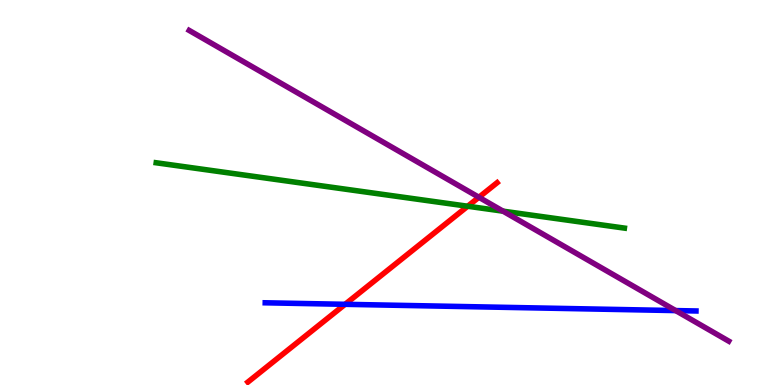[{'lines': ['blue', 'red'], 'intersections': [{'x': 4.45, 'y': 2.1}]}, {'lines': ['green', 'red'], 'intersections': [{'x': 6.03, 'y': 4.64}]}, {'lines': ['purple', 'red'], 'intersections': [{'x': 6.18, 'y': 4.88}]}, {'lines': ['blue', 'green'], 'intersections': []}, {'lines': ['blue', 'purple'], 'intersections': [{'x': 8.72, 'y': 1.93}]}, {'lines': ['green', 'purple'], 'intersections': [{'x': 6.49, 'y': 4.52}]}]